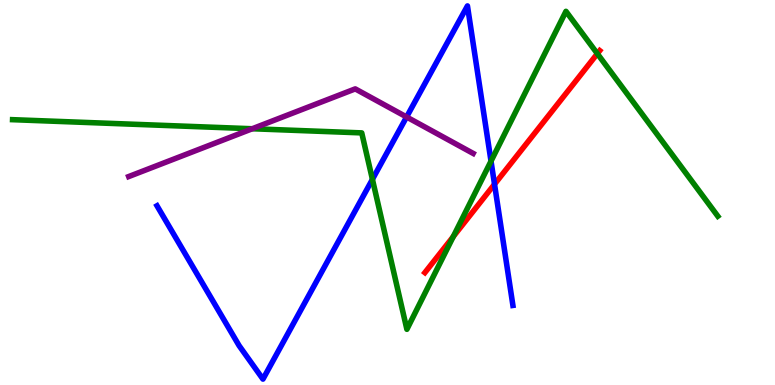[{'lines': ['blue', 'red'], 'intersections': [{'x': 6.38, 'y': 5.22}]}, {'lines': ['green', 'red'], 'intersections': [{'x': 5.85, 'y': 3.86}, {'x': 7.71, 'y': 8.61}]}, {'lines': ['purple', 'red'], 'intersections': []}, {'lines': ['blue', 'green'], 'intersections': [{'x': 4.81, 'y': 5.34}, {'x': 6.34, 'y': 5.81}]}, {'lines': ['blue', 'purple'], 'intersections': [{'x': 5.25, 'y': 6.96}]}, {'lines': ['green', 'purple'], 'intersections': [{'x': 3.25, 'y': 6.66}]}]